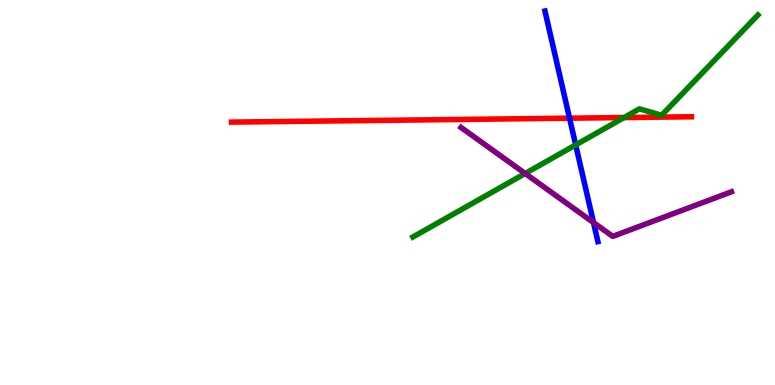[{'lines': ['blue', 'red'], 'intersections': [{'x': 7.35, 'y': 6.93}]}, {'lines': ['green', 'red'], 'intersections': [{'x': 8.05, 'y': 6.95}]}, {'lines': ['purple', 'red'], 'intersections': []}, {'lines': ['blue', 'green'], 'intersections': [{'x': 7.43, 'y': 6.24}]}, {'lines': ['blue', 'purple'], 'intersections': [{'x': 7.66, 'y': 4.22}]}, {'lines': ['green', 'purple'], 'intersections': [{'x': 6.78, 'y': 5.49}]}]